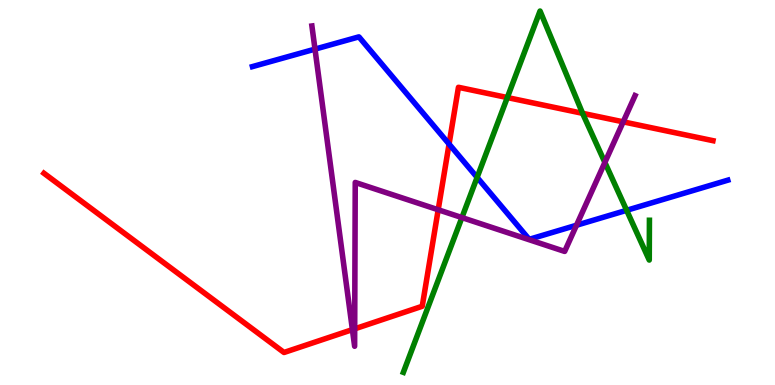[{'lines': ['blue', 'red'], 'intersections': [{'x': 5.79, 'y': 6.26}]}, {'lines': ['green', 'red'], 'intersections': [{'x': 6.55, 'y': 7.47}, {'x': 7.52, 'y': 7.06}]}, {'lines': ['purple', 'red'], 'intersections': [{'x': 4.55, 'y': 1.44}, {'x': 4.58, 'y': 1.46}, {'x': 5.65, 'y': 4.55}, {'x': 8.04, 'y': 6.84}]}, {'lines': ['blue', 'green'], 'intersections': [{'x': 6.16, 'y': 5.39}, {'x': 8.09, 'y': 4.54}]}, {'lines': ['blue', 'purple'], 'intersections': [{'x': 4.06, 'y': 8.72}, {'x': 7.44, 'y': 4.15}]}, {'lines': ['green', 'purple'], 'intersections': [{'x': 5.96, 'y': 4.35}, {'x': 7.8, 'y': 5.78}]}]